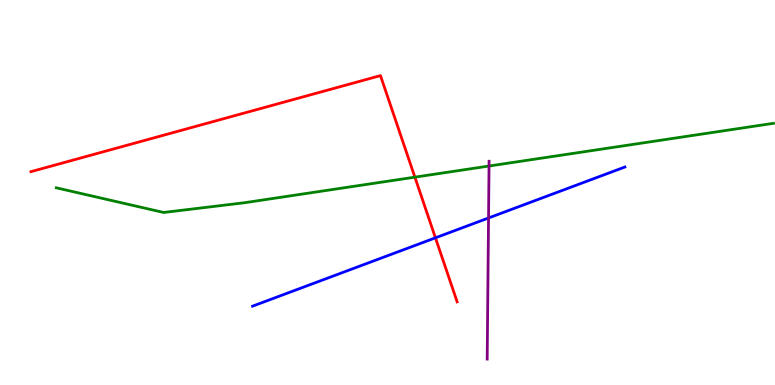[{'lines': ['blue', 'red'], 'intersections': [{'x': 5.62, 'y': 3.82}]}, {'lines': ['green', 'red'], 'intersections': [{'x': 5.35, 'y': 5.4}]}, {'lines': ['purple', 'red'], 'intersections': []}, {'lines': ['blue', 'green'], 'intersections': []}, {'lines': ['blue', 'purple'], 'intersections': [{'x': 6.3, 'y': 4.34}]}, {'lines': ['green', 'purple'], 'intersections': [{'x': 6.31, 'y': 5.69}]}]